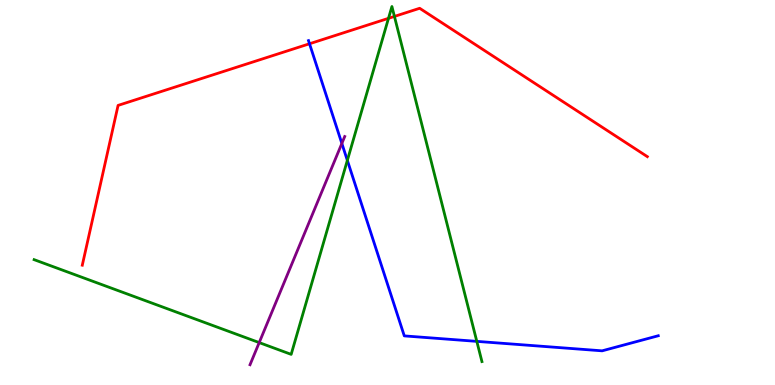[{'lines': ['blue', 'red'], 'intersections': [{'x': 3.99, 'y': 8.86}]}, {'lines': ['green', 'red'], 'intersections': [{'x': 5.01, 'y': 9.52}, {'x': 5.09, 'y': 9.57}]}, {'lines': ['purple', 'red'], 'intersections': []}, {'lines': ['blue', 'green'], 'intersections': [{'x': 4.48, 'y': 5.83}, {'x': 6.15, 'y': 1.13}]}, {'lines': ['blue', 'purple'], 'intersections': [{'x': 4.41, 'y': 6.27}]}, {'lines': ['green', 'purple'], 'intersections': [{'x': 3.34, 'y': 1.1}]}]